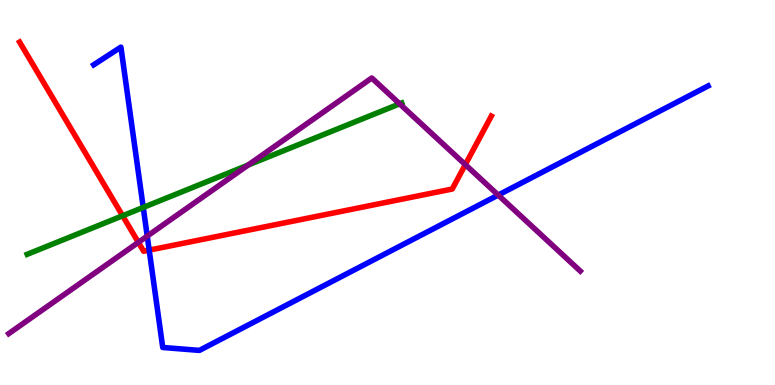[{'lines': ['blue', 'red'], 'intersections': [{'x': 1.92, 'y': 3.5}]}, {'lines': ['green', 'red'], 'intersections': [{'x': 1.58, 'y': 4.4}]}, {'lines': ['purple', 'red'], 'intersections': [{'x': 1.79, 'y': 3.71}, {'x': 6.0, 'y': 5.72}]}, {'lines': ['blue', 'green'], 'intersections': [{'x': 1.85, 'y': 4.61}]}, {'lines': ['blue', 'purple'], 'intersections': [{'x': 1.9, 'y': 3.87}, {'x': 6.43, 'y': 4.93}]}, {'lines': ['green', 'purple'], 'intersections': [{'x': 3.2, 'y': 5.71}, {'x': 5.16, 'y': 7.3}]}]